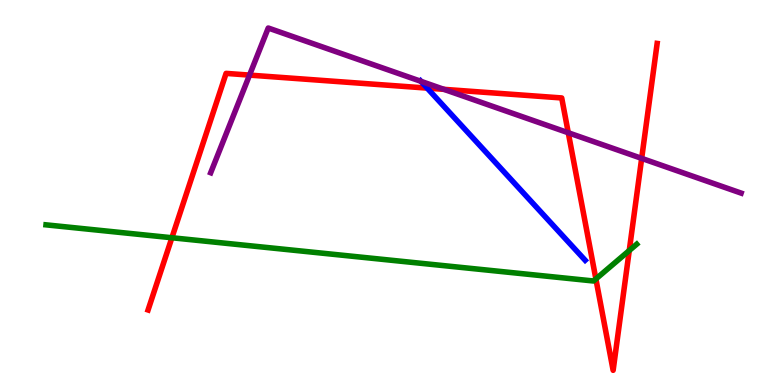[{'lines': ['blue', 'red'], 'intersections': [{'x': 5.51, 'y': 7.71}]}, {'lines': ['green', 'red'], 'intersections': [{'x': 2.22, 'y': 3.82}, {'x': 7.69, 'y': 2.75}, {'x': 8.12, 'y': 3.49}]}, {'lines': ['purple', 'red'], 'intersections': [{'x': 3.22, 'y': 8.05}, {'x': 5.73, 'y': 7.68}, {'x': 7.33, 'y': 6.55}, {'x': 8.28, 'y': 5.89}]}, {'lines': ['blue', 'green'], 'intersections': []}, {'lines': ['blue', 'purple'], 'intersections': [{'x': 5.43, 'y': 7.89}]}, {'lines': ['green', 'purple'], 'intersections': []}]